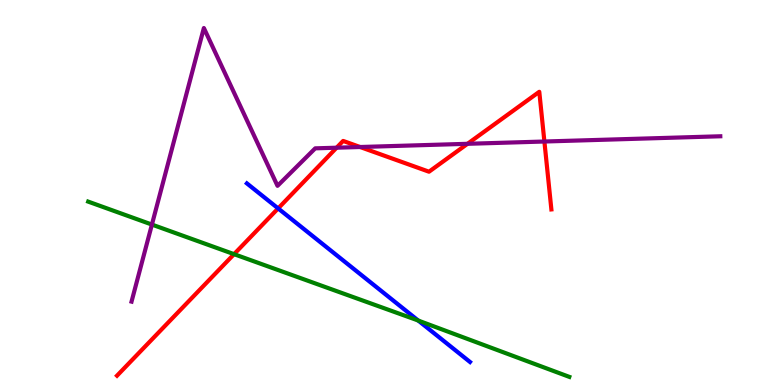[{'lines': ['blue', 'red'], 'intersections': [{'x': 3.59, 'y': 4.59}]}, {'lines': ['green', 'red'], 'intersections': [{'x': 3.02, 'y': 3.4}]}, {'lines': ['purple', 'red'], 'intersections': [{'x': 4.34, 'y': 6.16}, {'x': 4.65, 'y': 6.18}, {'x': 6.03, 'y': 6.26}, {'x': 7.02, 'y': 6.32}]}, {'lines': ['blue', 'green'], 'intersections': [{'x': 5.4, 'y': 1.67}]}, {'lines': ['blue', 'purple'], 'intersections': []}, {'lines': ['green', 'purple'], 'intersections': [{'x': 1.96, 'y': 4.17}]}]